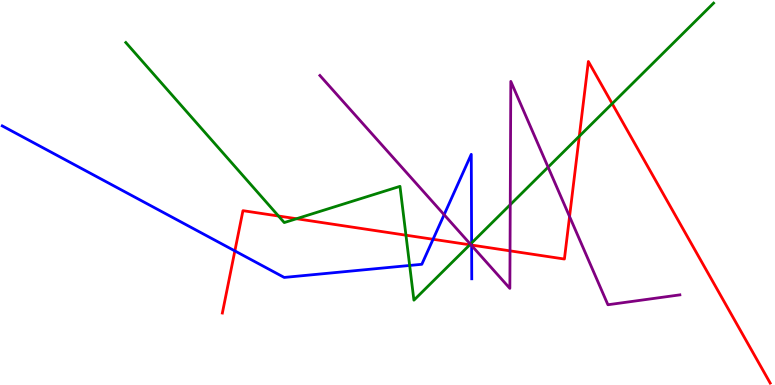[{'lines': ['blue', 'red'], 'intersections': [{'x': 3.03, 'y': 3.48}, {'x': 5.59, 'y': 3.79}, {'x': 6.09, 'y': 3.63}]}, {'lines': ['green', 'red'], 'intersections': [{'x': 3.59, 'y': 4.39}, {'x': 3.83, 'y': 4.32}, {'x': 5.24, 'y': 3.89}, {'x': 6.06, 'y': 3.64}, {'x': 7.47, 'y': 6.46}, {'x': 7.9, 'y': 7.31}]}, {'lines': ['purple', 'red'], 'intersections': [{'x': 6.08, 'y': 3.64}, {'x': 6.58, 'y': 3.48}, {'x': 7.35, 'y': 4.38}]}, {'lines': ['blue', 'green'], 'intersections': [{'x': 5.29, 'y': 3.1}, {'x': 6.09, 'y': 3.69}]}, {'lines': ['blue', 'purple'], 'intersections': [{'x': 5.73, 'y': 4.42}, {'x': 6.09, 'y': 3.62}]}, {'lines': ['green', 'purple'], 'intersections': [{'x': 6.07, 'y': 3.66}, {'x': 6.58, 'y': 4.68}, {'x': 7.07, 'y': 5.66}]}]